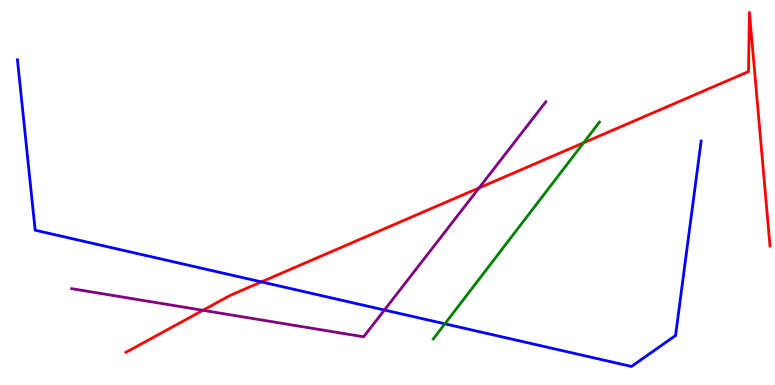[{'lines': ['blue', 'red'], 'intersections': [{'x': 3.37, 'y': 2.68}]}, {'lines': ['green', 'red'], 'intersections': [{'x': 7.53, 'y': 6.29}]}, {'lines': ['purple', 'red'], 'intersections': [{'x': 2.62, 'y': 1.94}, {'x': 6.18, 'y': 5.12}]}, {'lines': ['blue', 'green'], 'intersections': [{'x': 5.74, 'y': 1.59}]}, {'lines': ['blue', 'purple'], 'intersections': [{'x': 4.96, 'y': 1.95}]}, {'lines': ['green', 'purple'], 'intersections': []}]